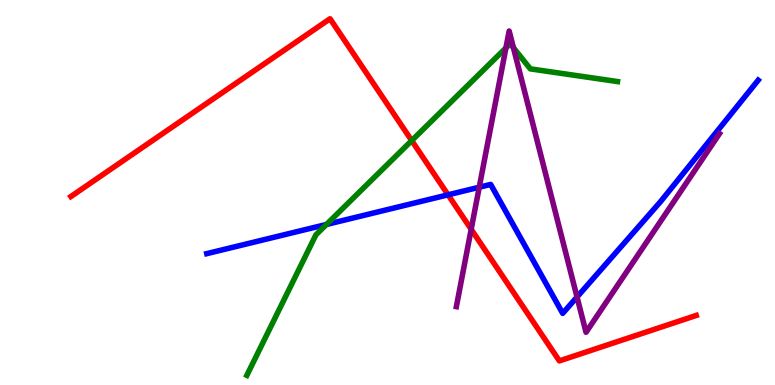[{'lines': ['blue', 'red'], 'intersections': [{'x': 5.78, 'y': 4.94}]}, {'lines': ['green', 'red'], 'intersections': [{'x': 5.31, 'y': 6.35}]}, {'lines': ['purple', 'red'], 'intersections': [{'x': 6.08, 'y': 4.04}]}, {'lines': ['blue', 'green'], 'intersections': [{'x': 4.21, 'y': 4.17}]}, {'lines': ['blue', 'purple'], 'intersections': [{'x': 6.18, 'y': 5.14}, {'x': 7.45, 'y': 2.29}]}, {'lines': ['green', 'purple'], 'intersections': [{'x': 6.53, 'y': 8.76}, {'x': 6.62, 'y': 8.76}]}]